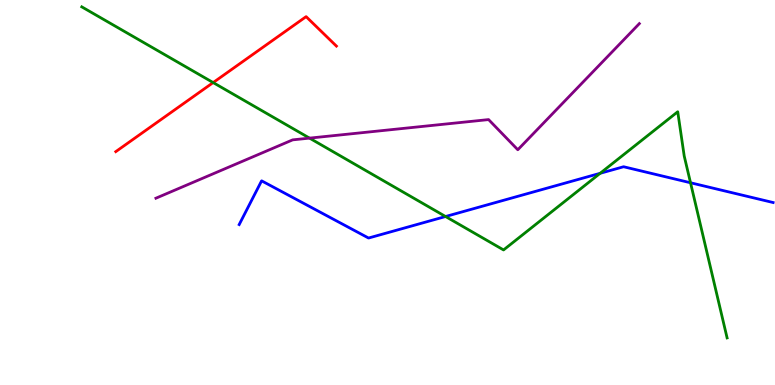[{'lines': ['blue', 'red'], 'intersections': []}, {'lines': ['green', 'red'], 'intersections': [{'x': 2.75, 'y': 7.86}]}, {'lines': ['purple', 'red'], 'intersections': []}, {'lines': ['blue', 'green'], 'intersections': [{'x': 5.75, 'y': 4.38}, {'x': 7.74, 'y': 5.5}, {'x': 8.91, 'y': 5.25}]}, {'lines': ['blue', 'purple'], 'intersections': []}, {'lines': ['green', 'purple'], 'intersections': [{'x': 3.99, 'y': 6.41}]}]